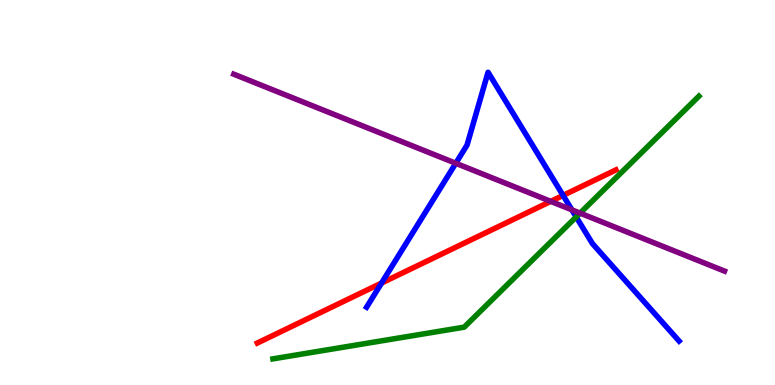[{'lines': ['blue', 'red'], 'intersections': [{'x': 4.92, 'y': 2.65}, {'x': 7.27, 'y': 4.92}]}, {'lines': ['green', 'red'], 'intersections': []}, {'lines': ['purple', 'red'], 'intersections': [{'x': 7.11, 'y': 4.77}]}, {'lines': ['blue', 'green'], 'intersections': [{'x': 7.43, 'y': 4.37}]}, {'lines': ['blue', 'purple'], 'intersections': [{'x': 5.88, 'y': 5.76}, {'x': 7.38, 'y': 4.55}]}, {'lines': ['green', 'purple'], 'intersections': [{'x': 7.48, 'y': 4.46}]}]